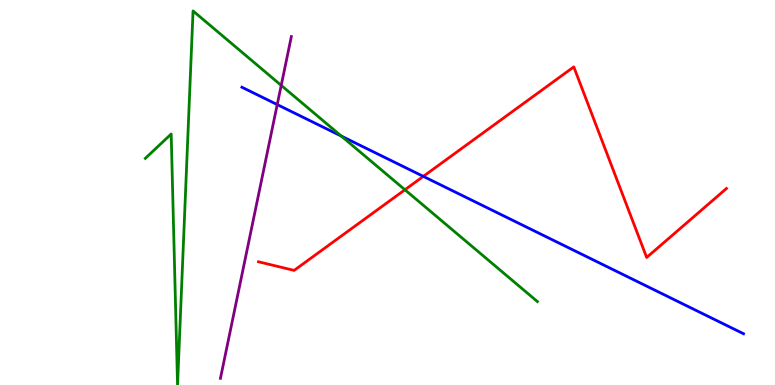[{'lines': ['blue', 'red'], 'intersections': [{'x': 5.46, 'y': 5.42}]}, {'lines': ['green', 'red'], 'intersections': [{'x': 5.22, 'y': 5.07}]}, {'lines': ['purple', 'red'], 'intersections': []}, {'lines': ['blue', 'green'], 'intersections': [{'x': 4.4, 'y': 6.47}]}, {'lines': ['blue', 'purple'], 'intersections': [{'x': 3.58, 'y': 7.28}]}, {'lines': ['green', 'purple'], 'intersections': [{'x': 3.63, 'y': 7.78}]}]